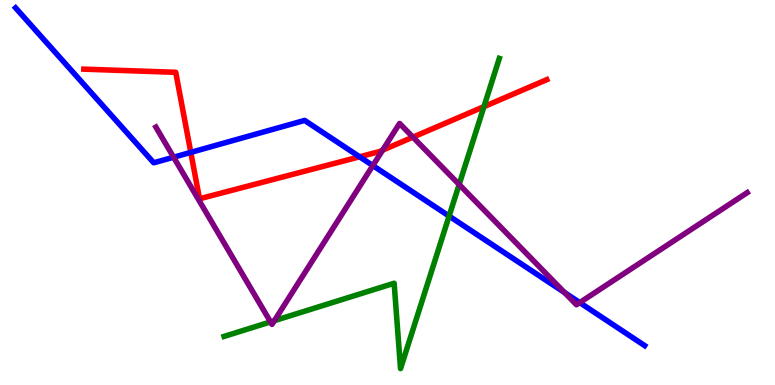[{'lines': ['blue', 'red'], 'intersections': [{'x': 2.46, 'y': 6.04}, {'x': 4.64, 'y': 5.93}]}, {'lines': ['green', 'red'], 'intersections': [{'x': 6.24, 'y': 7.23}]}, {'lines': ['purple', 'red'], 'intersections': [{'x': 4.94, 'y': 6.1}, {'x': 5.33, 'y': 6.44}]}, {'lines': ['blue', 'green'], 'intersections': [{'x': 5.79, 'y': 4.39}]}, {'lines': ['blue', 'purple'], 'intersections': [{'x': 2.24, 'y': 5.92}, {'x': 4.81, 'y': 5.7}, {'x': 7.28, 'y': 2.4}, {'x': 7.48, 'y': 2.14}]}, {'lines': ['green', 'purple'], 'intersections': [{'x': 3.49, 'y': 1.64}, {'x': 3.54, 'y': 1.67}, {'x': 5.92, 'y': 5.21}]}]